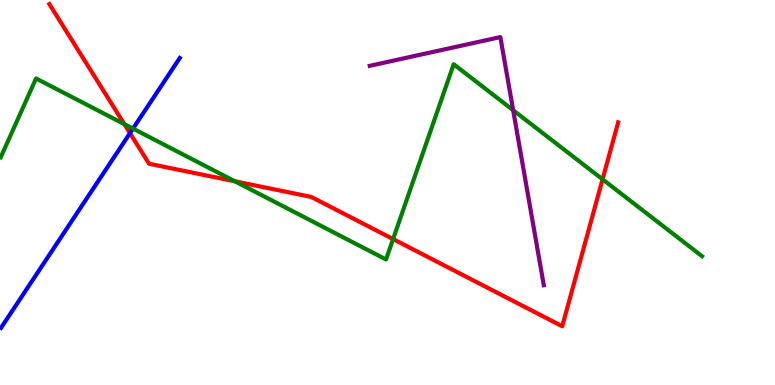[{'lines': ['blue', 'red'], 'intersections': [{'x': 1.68, 'y': 6.54}]}, {'lines': ['green', 'red'], 'intersections': [{'x': 1.6, 'y': 6.78}, {'x': 3.03, 'y': 5.29}, {'x': 5.07, 'y': 3.79}, {'x': 7.77, 'y': 5.34}]}, {'lines': ['purple', 'red'], 'intersections': []}, {'lines': ['blue', 'green'], 'intersections': [{'x': 1.72, 'y': 6.66}]}, {'lines': ['blue', 'purple'], 'intersections': []}, {'lines': ['green', 'purple'], 'intersections': [{'x': 6.62, 'y': 7.14}]}]